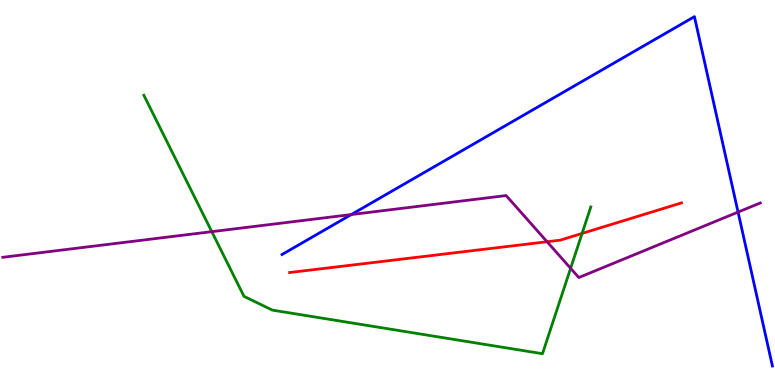[{'lines': ['blue', 'red'], 'intersections': []}, {'lines': ['green', 'red'], 'intersections': [{'x': 7.51, 'y': 3.94}]}, {'lines': ['purple', 'red'], 'intersections': [{'x': 7.06, 'y': 3.72}]}, {'lines': ['blue', 'green'], 'intersections': []}, {'lines': ['blue', 'purple'], 'intersections': [{'x': 4.53, 'y': 4.43}, {'x': 9.52, 'y': 4.49}]}, {'lines': ['green', 'purple'], 'intersections': [{'x': 2.73, 'y': 3.98}, {'x': 7.36, 'y': 3.03}]}]